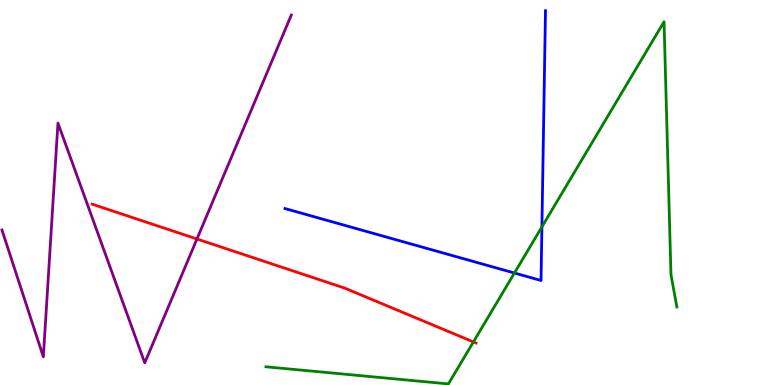[{'lines': ['blue', 'red'], 'intersections': []}, {'lines': ['green', 'red'], 'intersections': [{'x': 6.11, 'y': 1.12}]}, {'lines': ['purple', 'red'], 'intersections': [{'x': 2.54, 'y': 3.79}]}, {'lines': ['blue', 'green'], 'intersections': [{'x': 6.64, 'y': 2.91}, {'x': 6.99, 'y': 4.11}]}, {'lines': ['blue', 'purple'], 'intersections': []}, {'lines': ['green', 'purple'], 'intersections': []}]